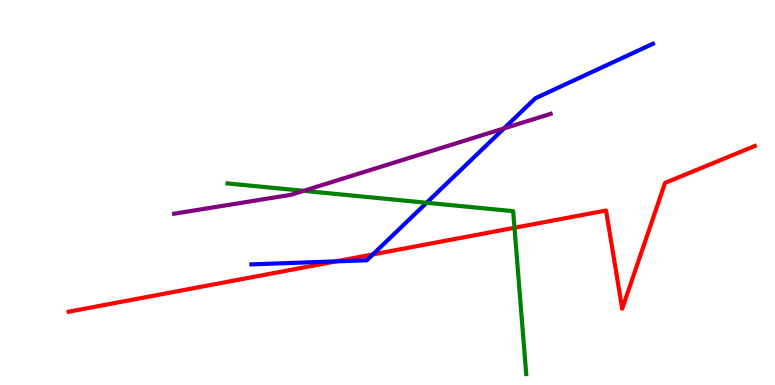[{'lines': ['blue', 'red'], 'intersections': [{'x': 4.34, 'y': 3.21}, {'x': 4.81, 'y': 3.39}]}, {'lines': ['green', 'red'], 'intersections': [{'x': 6.64, 'y': 4.08}]}, {'lines': ['purple', 'red'], 'intersections': []}, {'lines': ['blue', 'green'], 'intersections': [{'x': 5.5, 'y': 4.73}]}, {'lines': ['blue', 'purple'], 'intersections': [{'x': 6.5, 'y': 6.67}]}, {'lines': ['green', 'purple'], 'intersections': [{'x': 3.92, 'y': 5.04}]}]